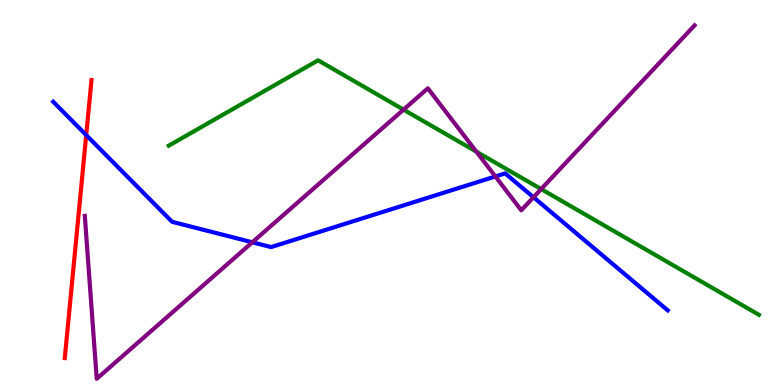[{'lines': ['blue', 'red'], 'intersections': [{'x': 1.11, 'y': 6.49}]}, {'lines': ['green', 'red'], 'intersections': []}, {'lines': ['purple', 'red'], 'intersections': []}, {'lines': ['blue', 'green'], 'intersections': []}, {'lines': ['blue', 'purple'], 'intersections': [{'x': 3.26, 'y': 3.71}, {'x': 6.39, 'y': 5.42}, {'x': 6.88, 'y': 4.88}]}, {'lines': ['green', 'purple'], 'intersections': [{'x': 5.21, 'y': 7.15}, {'x': 6.15, 'y': 6.06}, {'x': 6.98, 'y': 5.09}]}]